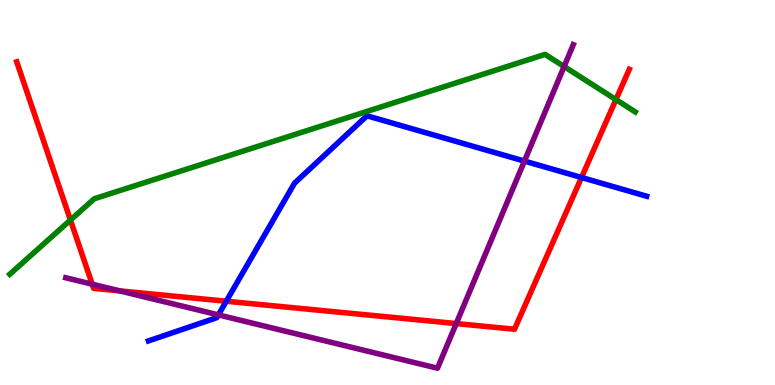[{'lines': ['blue', 'red'], 'intersections': [{'x': 2.92, 'y': 2.18}, {'x': 7.5, 'y': 5.39}]}, {'lines': ['green', 'red'], 'intersections': [{'x': 0.909, 'y': 4.28}, {'x': 7.95, 'y': 7.41}]}, {'lines': ['purple', 'red'], 'intersections': [{'x': 1.19, 'y': 2.62}, {'x': 1.54, 'y': 2.44}, {'x': 5.89, 'y': 1.6}]}, {'lines': ['blue', 'green'], 'intersections': []}, {'lines': ['blue', 'purple'], 'intersections': [{'x': 2.82, 'y': 1.82}, {'x': 6.77, 'y': 5.82}]}, {'lines': ['green', 'purple'], 'intersections': [{'x': 7.28, 'y': 8.27}]}]